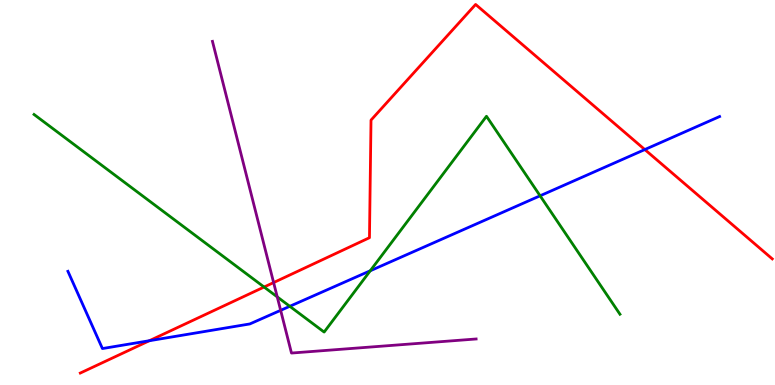[{'lines': ['blue', 'red'], 'intersections': [{'x': 1.93, 'y': 1.15}, {'x': 8.32, 'y': 6.12}]}, {'lines': ['green', 'red'], 'intersections': [{'x': 3.41, 'y': 2.54}]}, {'lines': ['purple', 'red'], 'intersections': [{'x': 3.53, 'y': 2.66}]}, {'lines': ['blue', 'green'], 'intersections': [{'x': 3.74, 'y': 2.04}, {'x': 4.78, 'y': 2.97}, {'x': 6.97, 'y': 4.91}]}, {'lines': ['blue', 'purple'], 'intersections': [{'x': 3.62, 'y': 1.94}]}, {'lines': ['green', 'purple'], 'intersections': [{'x': 3.58, 'y': 2.29}]}]